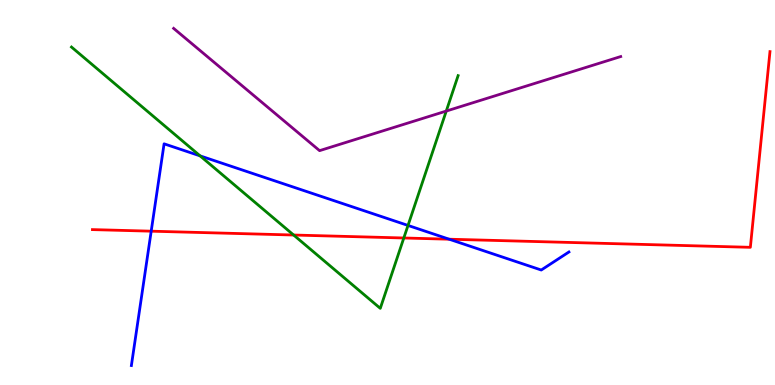[{'lines': ['blue', 'red'], 'intersections': [{'x': 1.95, 'y': 4.0}, {'x': 5.8, 'y': 3.79}]}, {'lines': ['green', 'red'], 'intersections': [{'x': 3.79, 'y': 3.9}, {'x': 5.21, 'y': 3.82}]}, {'lines': ['purple', 'red'], 'intersections': []}, {'lines': ['blue', 'green'], 'intersections': [{'x': 2.58, 'y': 5.95}, {'x': 5.26, 'y': 4.14}]}, {'lines': ['blue', 'purple'], 'intersections': []}, {'lines': ['green', 'purple'], 'intersections': [{'x': 5.76, 'y': 7.12}]}]